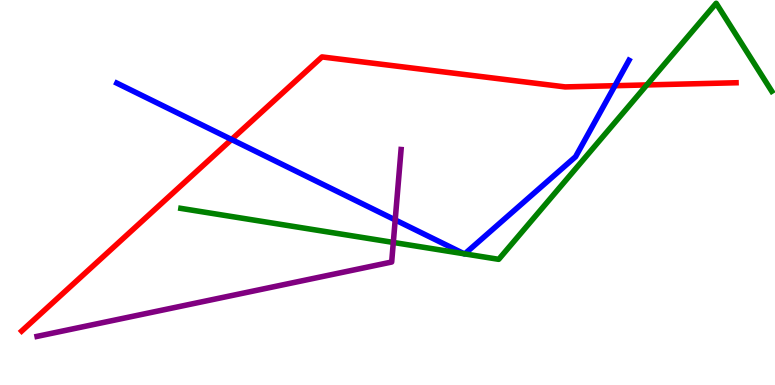[{'lines': ['blue', 'red'], 'intersections': [{'x': 2.99, 'y': 6.38}, {'x': 7.93, 'y': 7.77}]}, {'lines': ['green', 'red'], 'intersections': [{'x': 8.35, 'y': 7.79}]}, {'lines': ['purple', 'red'], 'intersections': []}, {'lines': ['blue', 'green'], 'intersections': [{'x': 5.99, 'y': 3.41}, {'x': 6.0, 'y': 3.41}]}, {'lines': ['blue', 'purple'], 'intersections': [{'x': 5.1, 'y': 4.29}]}, {'lines': ['green', 'purple'], 'intersections': [{'x': 5.08, 'y': 3.7}]}]